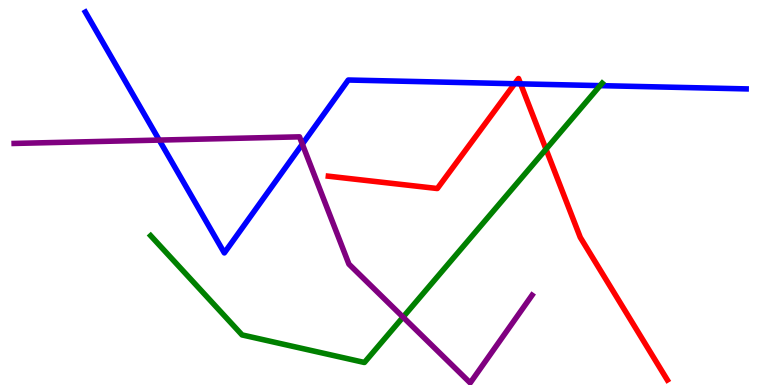[{'lines': ['blue', 'red'], 'intersections': [{'x': 6.64, 'y': 7.83}, {'x': 6.72, 'y': 7.82}]}, {'lines': ['green', 'red'], 'intersections': [{'x': 7.05, 'y': 6.13}]}, {'lines': ['purple', 'red'], 'intersections': []}, {'lines': ['blue', 'green'], 'intersections': [{'x': 7.74, 'y': 7.78}]}, {'lines': ['blue', 'purple'], 'intersections': [{'x': 2.05, 'y': 6.36}, {'x': 3.9, 'y': 6.26}]}, {'lines': ['green', 'purple'], 'intersections': [{'x': 5.2, 'y': 1.76}]}]